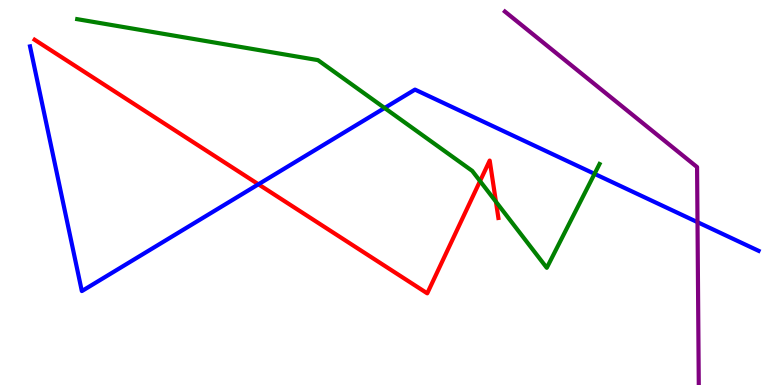[{'lines': ['blue', 'red'], 'intersections': [{'x': 3.33, 'y': 5.21}]}, {'lines': ['green', 'red'], 'intersections': [{'x': 6.19, 'y': 5.3}, {'x': 6.4, 'y': 4.76}]}, {'lines': ['purple', 'red'], 'intersections': []}, {'lines': ['blue', 'green'], 'intersections': [{'x': 4.96, 'y': 7.2}, {'x': 7.67, 'y': 5.48}]}, {'lines': ['blue', 'purple'], 'intersections': [{'x': 9.0, 'y': 4.23}]}, {'lines': ['green', 'purple'], 'intersections': []}]